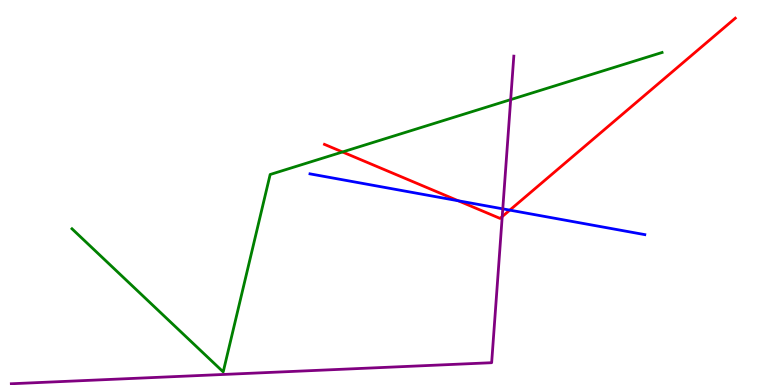[{'lines': ['blue', 'red'], 'intersections': [{'x': 5.91, 'y': 4.79}, {'x': 6.58, 'y': 4.54}]}, {'lines': ['green', 'red'], 'intersections': [{'x': 4.42, 'y': 6.05}]}, {'lines': ['purple', 'red'], 'intersections': [{'x': 6.48, 'y': 4.37}]}, {'lines': ['blue', 'green'], 'intersections': []}, {'lines': ['blue', 'purple'], 'intersections': [{'x': 6.49, 'y': 4.58}]}, {'lines': ['green', 'purple'], 'intersections': [{'x': 6.59, 'y': 7.41}]}]